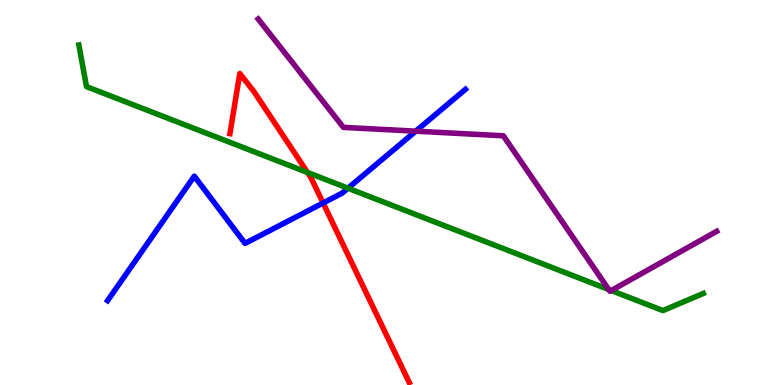[{'lines': ['blue', 'red'], 'intersections': [{'x': 4.17, 'y': 4.73}]}, {'lines': ['green', 'red'], 'intersections': [{'x': 3.97, 'y': 5.52}]}, {'lines': ['purple', 'red'], 'intersections': []}, {'lines': ['blue', 'green'], 'intersections': [{'x': 4.49, 'y': 5.11}]}, {'lines': ['blue', 'purple'], 'intersections': [{'x': 5.36, 'y': 6.59}]}, {'lines': ['green', 'purple'], 'intersections': [{'x': 7.85, 'y': 2.48}, {'x': 7.89, 'y': 2.45}]}]